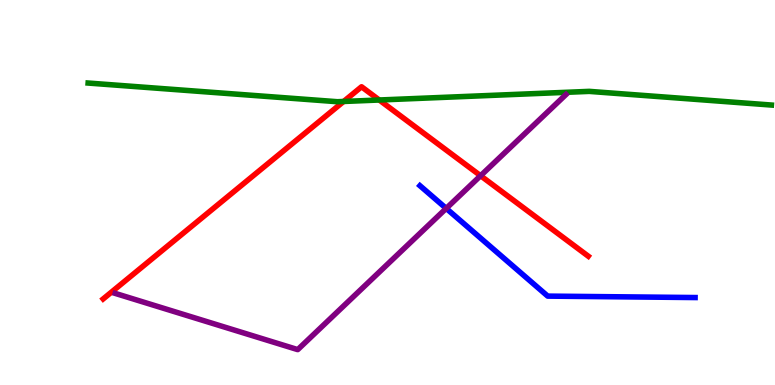[{'lines': ['blue', 'red'], 'intersections': []}, {'lines': ['green', 'red'], 'intersections': [{'x': 4.43, 'y': 7.36}, {'x': 4.89, 'y': 7.4}]}, {'lines': ['purple', 'red'], 'intersections': [{'x': 6.2, 'y': 5.44}]}, {'lines': ['blue', 'green'], 'intersections': []}, {'lines': ['blue', 'purple'], 'intersections': [{'x': 5.76, 'y': 4.59}]}, {'lines': ['green', 'purple'], 'intersections': []}]